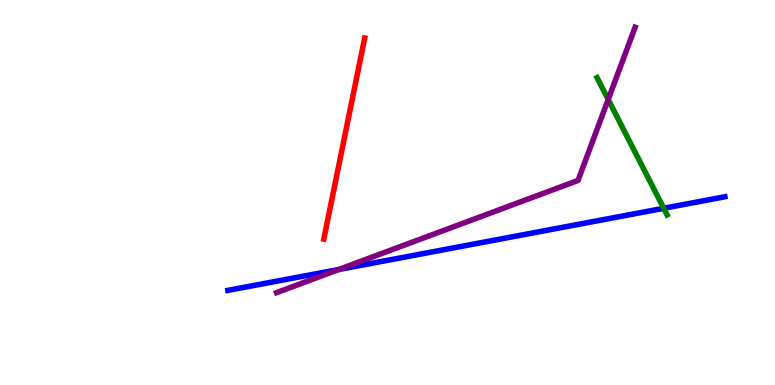[{'lines': ['blue', 'red'], 'intersections': []}, {'lines': ['green', 'red'], 'intersections': []}, {'lines': ['purple', 'red'], 'intersections': []}, {'lines': ['blue', 'green'], 'intersections': [{'x': 8.56, 'y': 4.59}]}, {'lines': ['blue', 'purple'], 'intersections': [{'x': 4.37, 'y': 3.0}]}, {'lines': ['green', 'purple'], 'intersections': [{'x': 7.85, 'y': 7.42}]}]